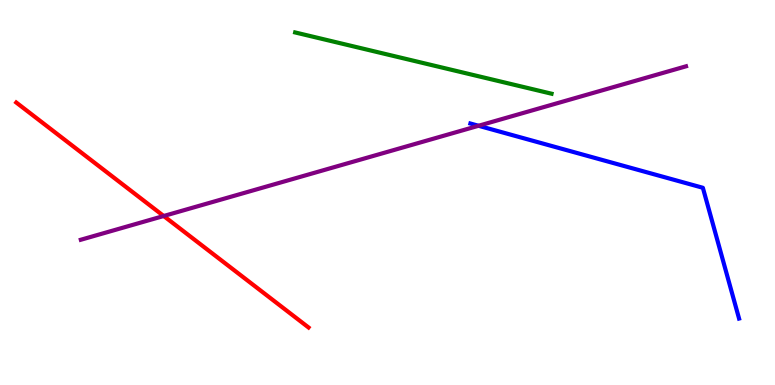[{'lines': ['blue', 'red'], 'intersections': []}, {'lines': ['green', 'red'], 'intersections': []}, {'lines': ['purple', 'red'], 'intersections': [{'x': 2.11, 'y': 4.39}]}, {'lines': ['blue', 'green'], 'intersections': []}, {'lines': ['blue', 'purple'], 'intersections': [{'x': 6.17, 'y': 6.73}]}, {'lines': ['green', 'purple'], 'intersections': []}]